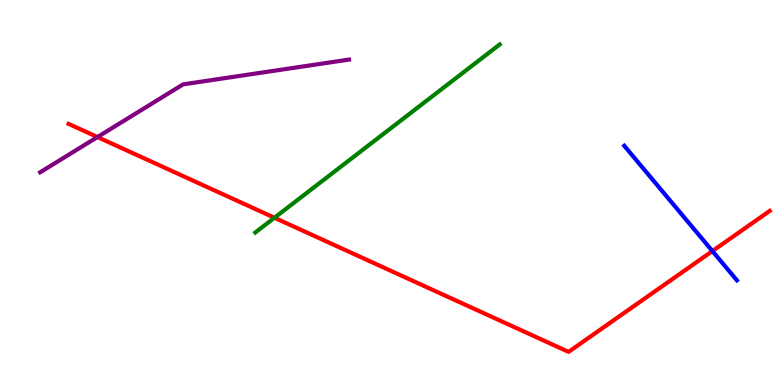[{'lines': ['blue', 'red'], 'intersections': [{'x': 9.19, 'y': 3.48}]}, {'lines': ['green', 'red'], 'intersections': [{'x': 3.54, 'y': 4.34}]}, {'lines': ['purple', 'red'], 'intersections': [{'x': 1.26, 'y': 6.44}]}, {'lines': ['blue', 'green'], 'intersections': []}, {'lines': ['blue', 'purple'], 'intersections': []}, {'lines': ['green', 'purple'], 'intersections': []}]